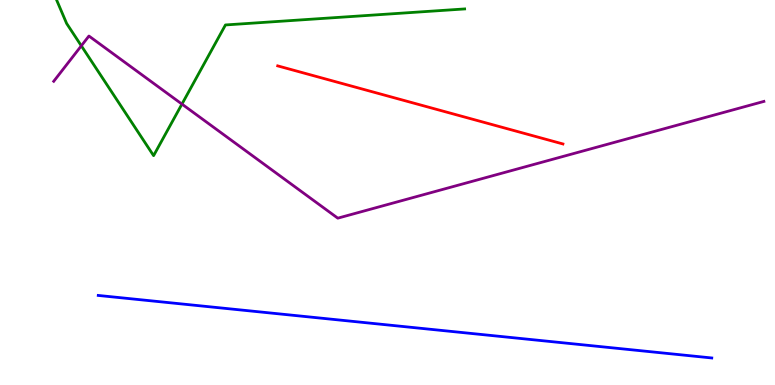[{'lines': ['blue', 'red'], 'intersections': []}, {'lines': ['green', 'red'], 'intersections': []}, {'lines': ['purple', 'red'], 'intersections': []}, {'lines': ['blue', 'green'], 'intersections': []}, {'lines': ['blue', 'purple'], 'intersections': []}, {'lines': ['green', 'purple'], 'intersections': [{'x': 1.05, 'y': 8.81}, {'x': 2.35, 'y': 7.3}]}]